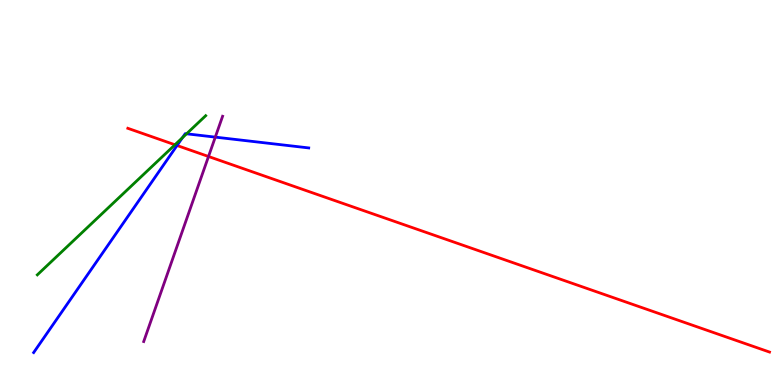[{'lines': ['blue', 'red'], 'intersections': [{'x': 2.28, 'y': 6.22}]}, {'lines': ['green', 'red'], 'intersections': [{'x': 2.26, 'y': 6.24}]}, {'lines': ['purple', 'red'], 'intersections': [{'x': 2.69, 'y': 5.94}]}, {'lines': ['blue', 'green'], 'intersections': [{'x': 2.35, 'y': 6.42}, {'x': 2.41, 'y': 6.52}]}, {'lines': ['blue', 'purple'], 'intersections': [{'x': 2.78, 'y': 6.44}]}, {'lines': ['green', 'purple'], 'intersections': []}]